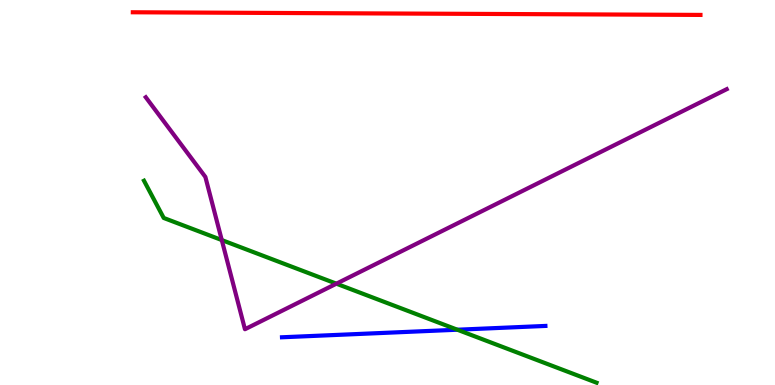[{'lines': ['blue', 'red'], 'intersections': []}, {'lines': ['green', 'red'], 'intersections': []}, {'lines': ['purple', 'red'], 'intersections': []}, {'lines': ['blue', 'green'], 'intersections': [{'x': 5.9, 'y': 1.44}]}, {'lines': ['blue', 'purple'], 'intersections': []}, {'lines': ['green', 'purple'], 'intersections': [{'x': 2.86, 'y': 3.76}, {'x': 4.34, 'y': 2.63}]}]